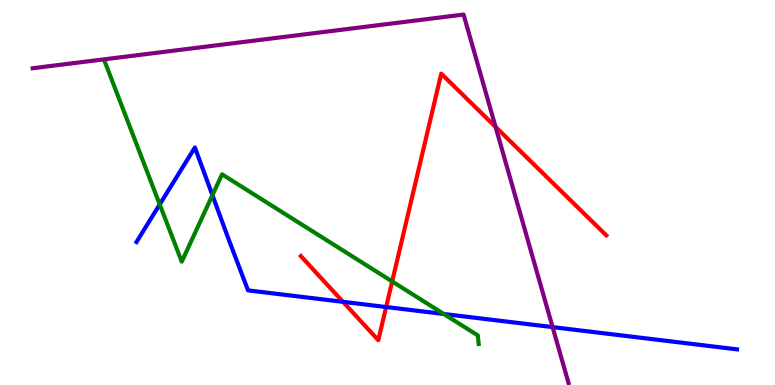[{'lines': ['blue', 'red'], 'intersections': [{'x': 4.43, 'y': 2.16}, {'x': 4.98, 'y': 2.03}]}, {'lines': ['green', 'red'], 'intersections': [{'x': 5.06, 'y': 2.69}]}, {'lines': ['purple', 'red'], 'intersections': [{'x': 6.39, 'y': 6.7}]}, {'lines': ['blue', 'green'], 'intersections': [{'x': 2.06, 'y': 4.69}, {'x': 2.74, 'y': 4.93}, {'x': 5.73, 'y': 1.84}]}, {'lines': ['blue', 'purple'], 'intersections': [{'x': 7.13, 'y': 1.5}]}, {'lines': ['green', 'purple'], 'intersections': []}]